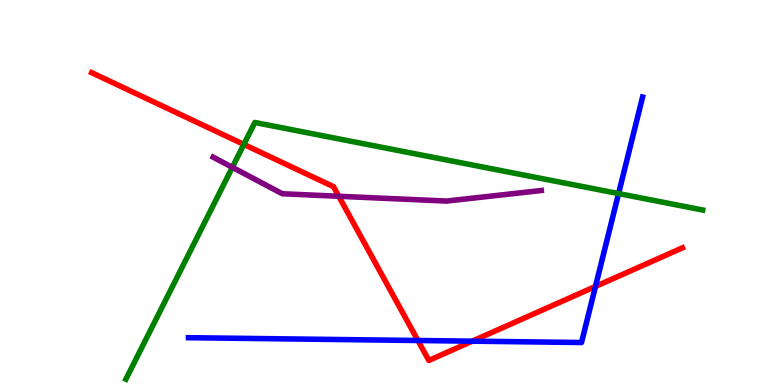[{'lines': ['blue', 'red'], 'intersections': [{'x': 5.39, 'y': 1.16}, {'x': 6.09, 'y': 1.14}, {'x': 7.68, 'y': 2.56}]}, {'lines': ['green', 'red'], 'intersections': [{'x': 3.15, 'y': 6.25}]}, {'lines': ['purple', 'red'], 'intersections': [{'x': 4.37, 'y': 4.9}]}, {'lines': ['blue', 'green'], 'intersections': [{'x': 7.98, 'y': 4.97}]}, {'lines': ['blue', 'purple'], 'intersections': []}, {'lines': ['green', 'purple'], 'intersections': [{'x': 3.0, 'y': 5.65}]}]